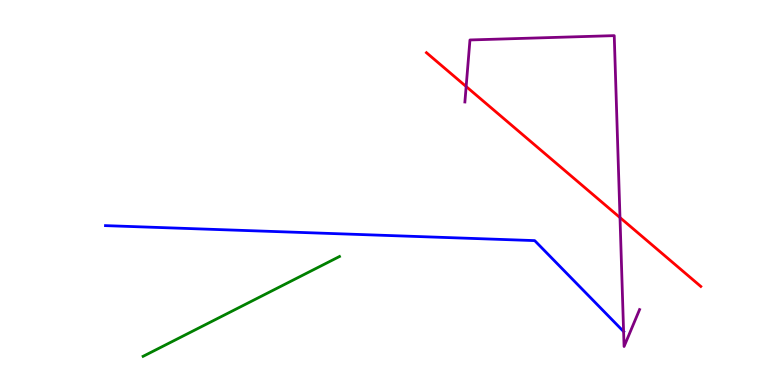[{'lines': ['blue', 'red'], 'intersections': []}, {'lines': ['green', 'red'], 'intersections': []}, {'lines': ['purple', 'red'], 'intersections': [{'x': 6.01, 'y': 7.75}, {'x': 8.0, 'y': 4.35}]}, {'lines': ['blue', 'green'], 'intersections': []}, {'lines': ['blue', 'purple'], 'intersections': [{'x': 8.05, 'y': 1.39}]}, {'lines': ['green', 'purple'], 'intersections': []}]